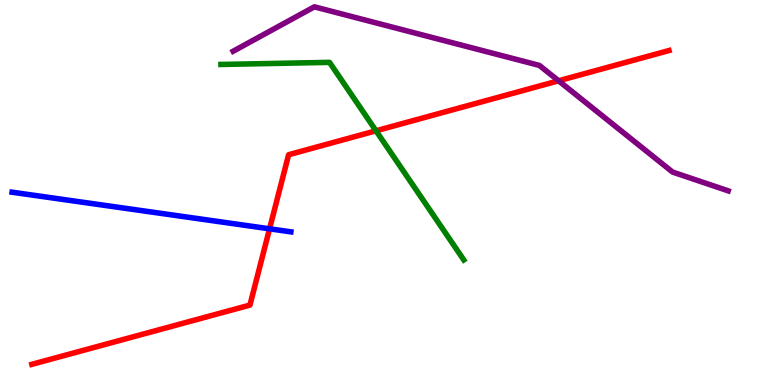[{'lines': ['blue', 'red'], 'intersections': [{'x': 3.48, 'y': 4.06}]}, {'lines': ['green', 'red'], 'intersections': [{'x': 4.85, 'y': 6.6}]}, {'lines': ['purple', 'red'], 'intersections': [{'x': 7.21, 'y': 7.9}]}, {'lines': ['blue', 'green'], 'intersections': []}, {'lines': ['blue', 'purple'], 'intersections': []}, {'lines': ['green', 'purple'], 'intersections': []}]